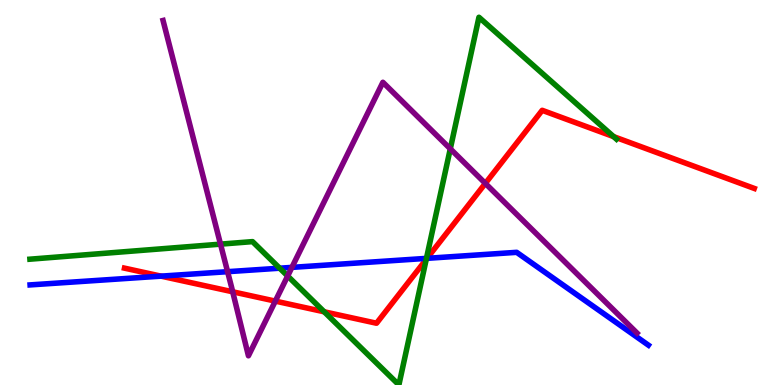[{'lines': ['blue', 'red'], 'intersections': [{'x': 2.08, 'y': 2.83}, {'x': 5.51, 'y': 3.29}]}, {'lines': ['green', 'red'], 'intersections': [{'x': 4.18, 'y': 1.9}, {'x': 5.5, 'y': 3.26}, {'x': 7.92, 'y': 6.45}]}, {'lines': ['purple', 'red'], 'intersections': [{'x': 3.0, 'y': 2.42}, {'x': 3.55, 'y': 2.18}, {'x': 6.26, 'y': 5.24}]}, {'lines': ['blue', 'green'], 'intersections': [{'x': 3.61, 'y': 3.03}, {'x': 5.5, 'y': 3.29}]}, {'lines': ['blue', 'purple'], 'intersections': [{'x': 2.94, 'y': 2.94}, {'x': 3.77, 'y': 3.06}]}, {'lines': ['green', 'purple'], 'intersections': [{'x': 2.85, 'y': 3.66}, {'x': 3.71, 'y': 2.83}, {'x': 5.81, 'y': 6.13}]}]